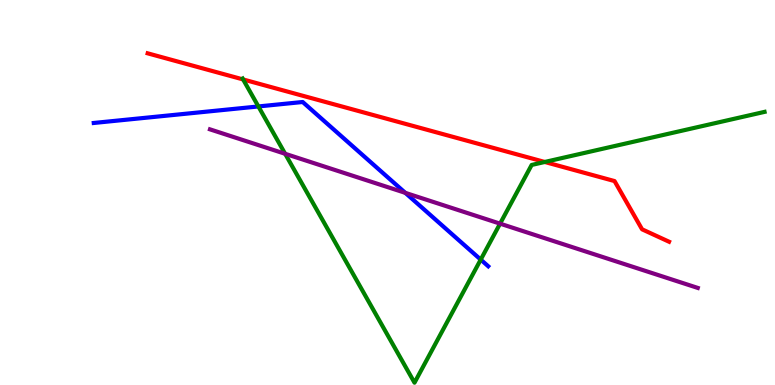[{'lines': ['blue', 'red'], 'intersections': []}, {'lines': ['green', 'red'], 'intersections': [{'x': 3.14, 'y': 7.94}, {'x': 7.03, 'y': 5.79}]}, {'lines': ['purple', 'red'], 'intersections': []}, {'lines': ['blue', 'green'], 'intersections': [{'x': 3.33, 'y': 7.24}, {'x': 6.2, 'y': 3.26}]}, {'lines': ['blue', 'purple'], 'intersections': [{'x': 5.23, 'y': 4.99}]}, {'lines': ['green', 'purple'], 'intersections': [{'x': 3.68, 'y': 6.01}, {'x': 6.45, 'y': 4.19}]}]